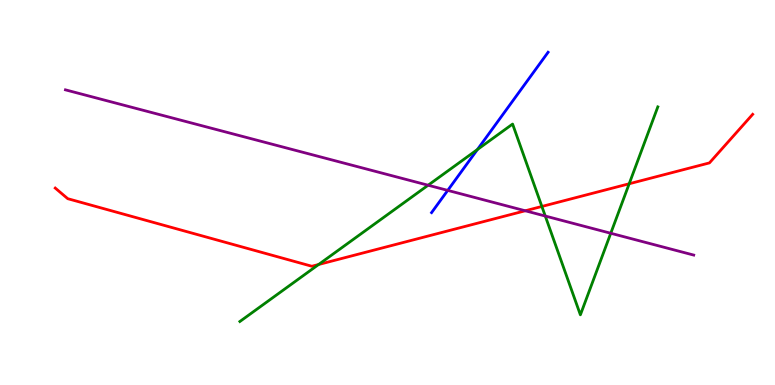[{'lines': ['blue', 'red'], 'intersections': []}, {'lines': ['green', 'red'], 'intersections': [{'x': 4.11, 'y': 3.13}, {'x': 6.99, 'y': 4.64}, {'x': 8.12, 'y': 5.23}]}, {'lines': ['purple', 'red'], 'intersections': [{'x': 6.78, 'y': 4.53}]}, {'lines': ['blue', 'green'], 'intersections': [{'x': 6.16, 'y': 6.12}]}, {'lines': ['blue', 'purple'], 'intersections': [{'x': 5.78, 'y': 5.05}]}, {'lines': ['green', 'purple'], 'intersections': [{'x': 5.52, 'y': 5.19}, {'x': 7.04, 'y': 4.39}, {'x': 7.88, 'y': 3.94}]}]